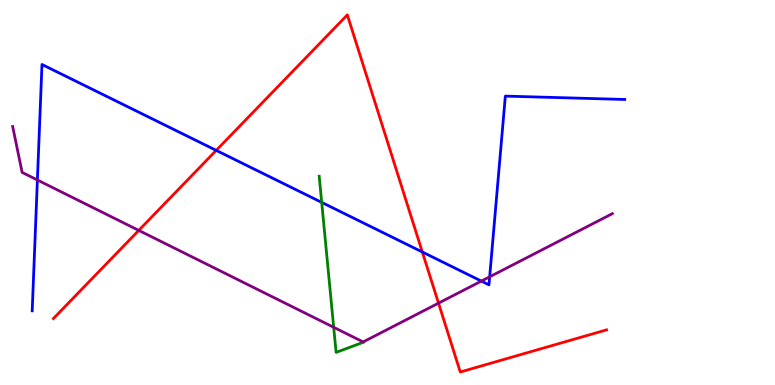[{'lines': ['blue', 'red'], 'intersections': [{'x': 2.79, 'y': 6.09}, {'x': 5.45, 'y': 3.45}]}, {'lines': ['green', 'red'], 'intersections': []}, {'lines': ['purple', 'red'], 'intersections': [{'x': 1.79, 'y': 4.02}, {'x': 5.66, 'y': 2.13}]}, {'lines': ['blue', 'green'], 'intersections': [{'x': 4.15, 'y': 4.74}]}, {'lines': ['blue', 'purple'], 'intersections': [{'x': 0.482, 'y': 5.32}, {'x': 6.21, 'y': 2.7}, {'x': 6.32, 'y': 2.81}]}, {'lines': ['green', 'purple'], 'intersections': [{'x': 4.31, 'y': 1.5}]}]